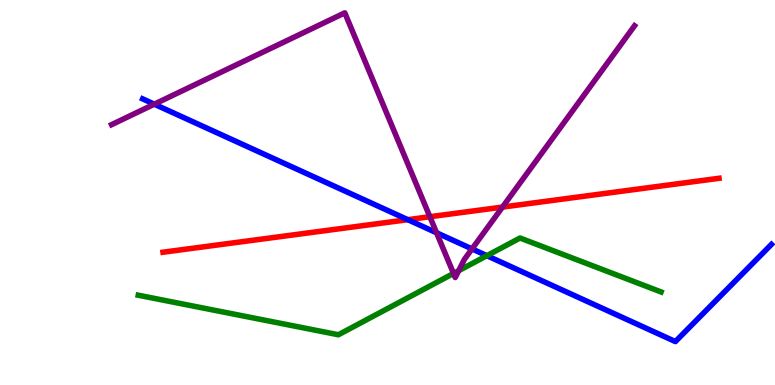[{'lines': ['blue', 'red'], 'intersections': [{'x': 5.26, 'y': 4.29}]}, {'lines': ['green', 'red'], 'intersections': []}, {'lines': ['purple', 'red'], 'intersections': [{'x': 5.55, 'y': 4.37}, {'x': 6.48, 'y': 4.62}]}, {'lines': ['blue', 'green'], 'intersections': [{'x': 6.28, 'y': 3.36}]}, {'lines': ['blue', 'purple'], 'intersections': [{'x': 1.99, 'y': 7.29}, {'x': 5.63, 'y': 3.95}, {'x': 6.09, 'y': 3.53}]}, {'lines': ['green', 'purple'], 'intersections': [{'x': 5.85, 'y': 2.9}, {'x': 5.92, 'y': 2.97}]}]